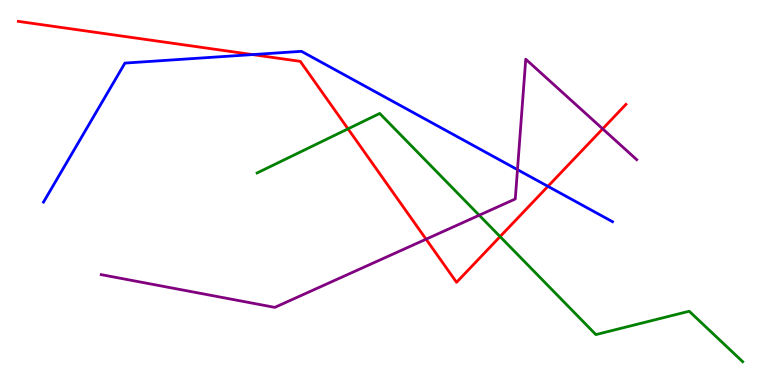[{'lines': ['blue', 'red'], 'intersections': [{'x': 3.26, 'y': 8.58}, {'x': 7.07, 'y': 5.16}]}, {'lines': ['green', 'red'], 'intersections': [{'x': 4.49, 'y': 6.65}, {'x': 6.45, 'y': 3.85}]}, {'lines': ['purple', 'red'], 'intersections': [{'x': 5.5, 'y': 3.79}, {'x': 7.78, 'y': 6.65}]}, {'lines': ['blue', 'green'], 'intersections': []}, {'lines': ['blue', 'purple'], 'intersections': [{'x': 6.68, 'y': 5.59}]}, {'lines': ['green', 'purple'], 'intersections': [{'x': 6.18, 'y': 4.41}]}]